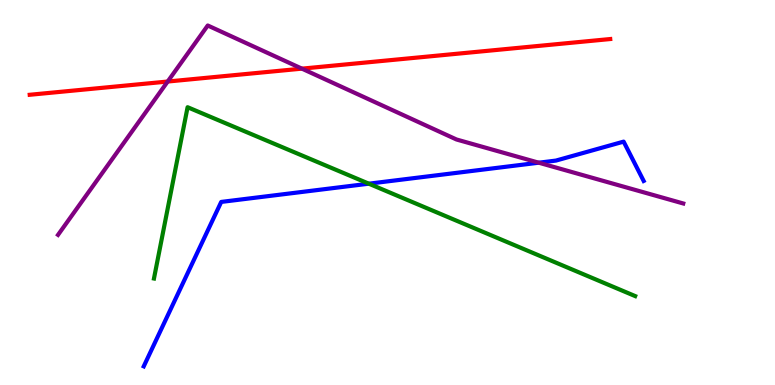[{'lines': ['blue', 'red'], 'intersections': []}, {'lines': ['green', 'red'], 'intersections': []}, {'lines': ['purple', 'red'], 'intersections': [{'x': 2.16, 'y': 7.88}, {'x': 3.9, 'y': 8.22}]}, {'lines': ['blue', 'green'], 'intersections': [{'x': 4.76, 'y': 5.23}]}, {'lines': ['blue', 'purple'], 'intersections': [{'x': 6.95, 'y': 5.77}]}, {'lines': ['green', 'purple'], 'intersections': []}]